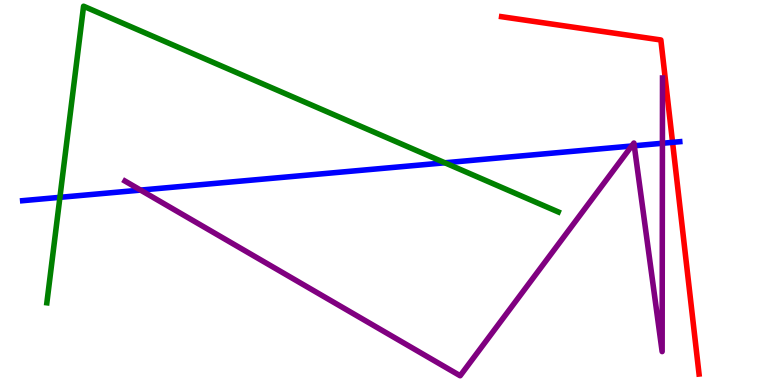[{'lines': ['blue', 'red'], 'intersections': [{'x': 8.68, 'y': 6.3}]}, {'lines': ['green', 'red'], 'intersections': []}, {'lines': ['purple', 'red'], 'intersections': []}, {'lines': ['blue', 'green'], 'intersections': [{'x': 0.773, 'y': 4.87}, {'x': 5.74, 'y': 5.77}]}, {'lines': ['blue', 'purple'], 'intersections': [{'x': 1.81, 'y': 5.06}, {'x': 8.15, 'y': 6.21}, {'x': 8.18, 'y': 6.21}, {'x': 8.55, 'y': 6.28}]}, {'lines': ['green', 'purple'], 'intersections': []}]